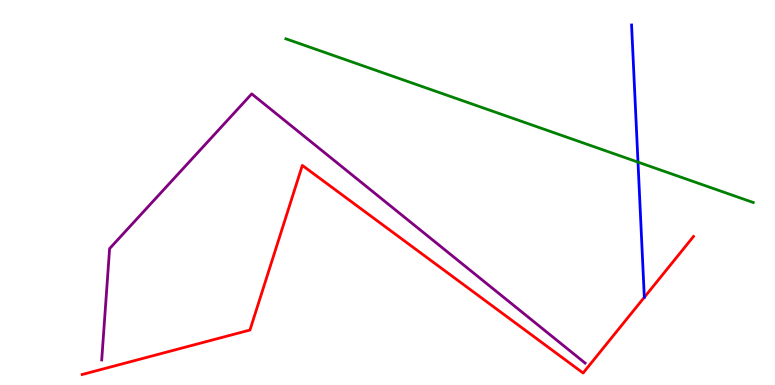[{'lines': ['blue', 'red'], 'intersections': []}, {'lines': ['green', 'red'], 'intersections': []}, {'lines': ['purple', 'red'], 'intersections': []}, {'lines': ['blue', 'green'], 'intersections': [{'x': 8.23, 'y': 5.79}]}, {'lines': ['blue', 'purple'], 'intersections': []}, {'lines': ['green', 'purple'], 'intersections': []}]